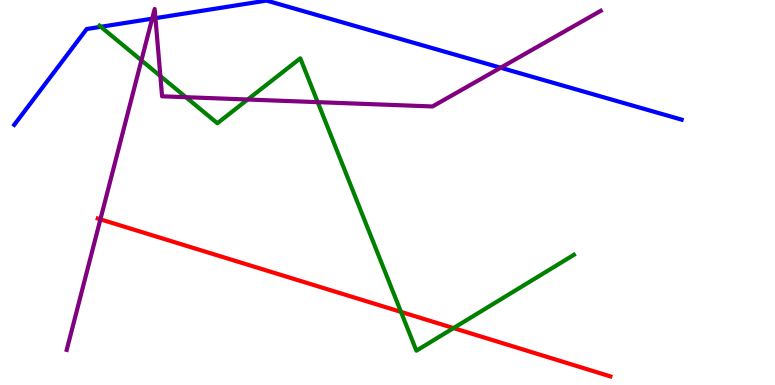[{'lines': ['blue', 'red'], 'intersections': []}, {'lines': ['green', 'red'], 'intersections': [{'x': 5.17, 'y': 1.9}, {'x': 5.85, 'y': 1.48}]}, {'lines': ['purple', 'red'], 'intersections': [{'x': 1.3, 'y': 4.3}]}, {'lines': ['blue', 'green'], 'intersections': [{'x': 1.3, 'y': 9.3}]}, {'lines': ['blue', 'purple'], 'intersections': [{'x': 1.96, 'y': 9.51}, {'x': 2.01, 'y': 9.53}, {'x': 6.46, 'y': 8.24}]}, {'lines': ['green', 'purple'], 'intersections': [{'x': 1.82, 'y': 8.43}, {'x': 2.07, 'y': 8.02}, {'x': 2.4, 'y': 7.48}, {'x': 3.2, 'y': 7.42}, {'x': 4.1, 'y': 7.35}]}]